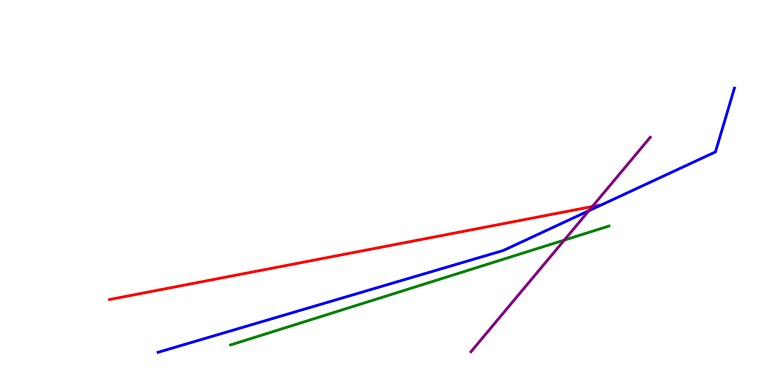[{'lines': ['blue', 'red'], 'intersections': []}, {'lines': ['green', 'red'], 'intersections': []}, {'lines': ['purple', 'red'], 'intersections': [{'x': 7.64, 'y': 4.64}]}, {'lines': ['blue', 'green'], 'intersections': []}, {'lines': ['blue', 'purple'], 'intersections': [{'x': 7.6, 'y': 4.53}]}, {'lines': ['green', 'purple'], 'intersections': [{'x': 7.28, 'y': 3.76}]}]